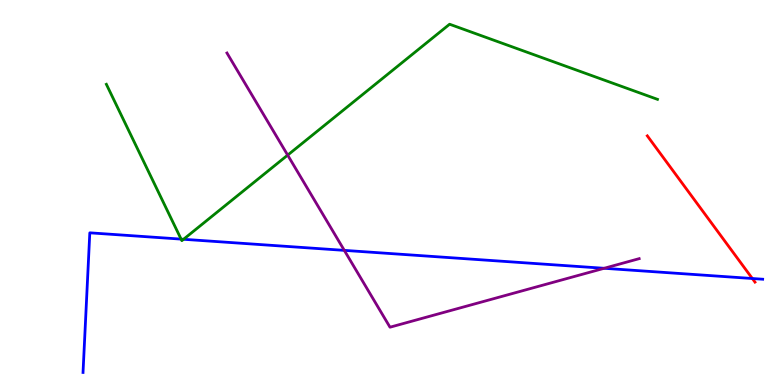[{'lines': ['blue', 'red'], 'intersections': [{'x': 9.71, 'y': 2.77}]}, {'lines': ['green', 'red'], 'intersections': []}, {'lines': ['purple', 'red'], 'intersections': []}, {'lines': ['blue', 'green'], 'intersections': [{'x': 2.34, 'y': 3.79}, {'x': 2.37, 'y': 3.78}]}, {'lines': ['blue', 'purple'], 'intersections': [{'x': 4.44, 'y': 3.5}, {'x': 7.8, 'y': 3.03}]}, {'lines': ['green', 'purple'], 'intersections': [{'x': 3.71, 'y': 5.97}]}]